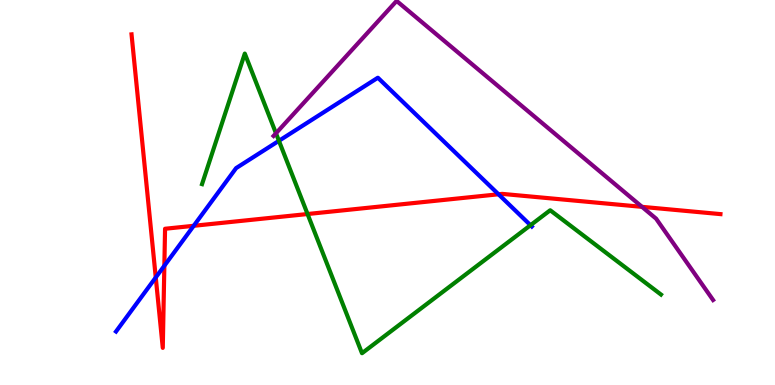[{'lines': ['blue', 'red'], 'intersections': [{'x': 2.01, 'y': 2.79}, {'x': 2.12, 'y': 3.1}, {'x': 2.5, 'y': 4.14}, {'x': 6.43, 'y': 4.95}]}, {'lines': ['green', 'red'], 'intersections': [{'x': 3.97, 'y': 4.44}]}, {'lines': ['purple', 'red'], 'intersections': [{'x': 8.28, 'y': 4.63}]}, {'lines': ['blue', 'green'], 'intersections': [{'x': 3.6, 'y': 6.34}, {'x': 6.85, 'y': 4.15}]}, {'lines': ['blue', 'purple'], 'intersections': []}, {'lines': ['green', 'purple'], 'intersections': [{'x': 3.56, 'y': 6.54}]}]